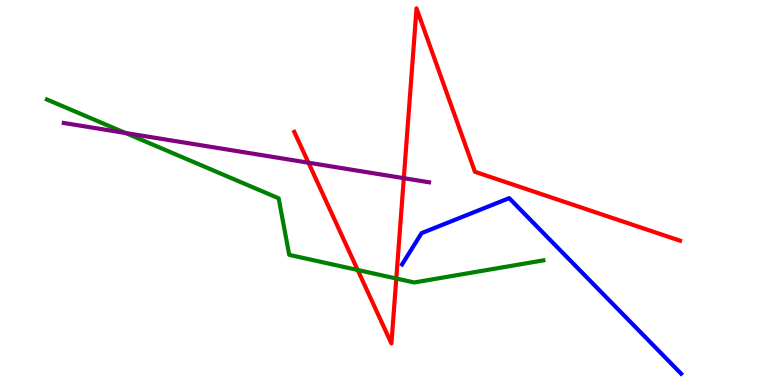[{'lines': ['blue', 'red'], 'intersections': []}, {'lines': ['green', 'red'], 'intersections': [{'x': 4.62, 'y': 2.99}, {'x': 5.11, 'y': 2.77}]}, {'lines': ['purple', 'red'], 'intersections': [{'x': 3.98, 'y': 5.77}, {'x': 5.21, 'y': 5.37}]}, {'lines': ['blue', 'green'], 'intersections': []}, {'lines': ['blue', 'purple'], 'intersections': []}, {'lines': ['green', 'purple'], 'intersections': [{'x': 1.62, 'y': 6.55}]}]